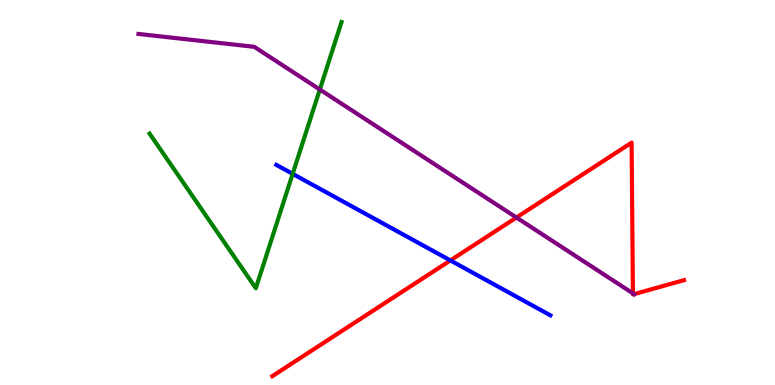[{'lines': ['blue', 'red'], 'intersections': [{'x': 5.81, 'y': 3.24}]}, {'lines': ['green', 'red'], 'intersections': []}, {'lines': ['purple', 'red'], 'intersections': [{'x': 6.66, 'y': 4.35}, {'x': 8.17, 'y': 2.38}, {'x': 8.18, 'y': 2.36}]}, {'lines': ['blue', 'green'], 'intersections': [{'x': 3.78, 'y': 5.48}]}, {'lines': ['blue', 'purple'], 'intersections': []}, {'lines': ['green', 'purple'], 'intersections': [{'x': 4.13, 'y': 7.68}]}]